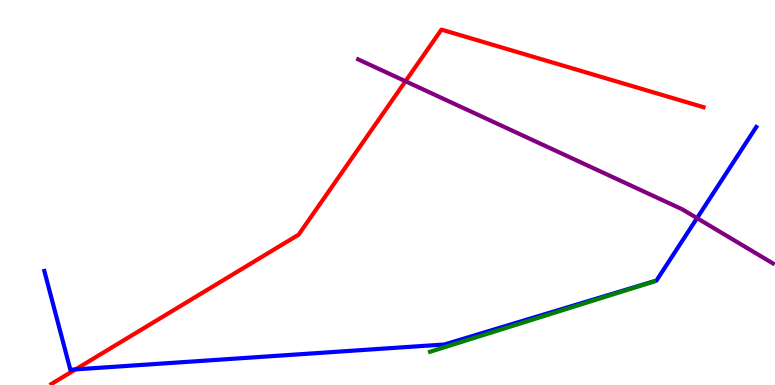[{'lines': ['blue', 'red'], 'intersections': [{'x': 0.975, 'y': 0.405}]}, {'lines': ['green', 'red'], 'intersections': []}, {'lines': ['purple', 'red'], 'intersections': [{'x': 5.23, 'y': 7.89}]}, {'lines': ['blue', 'green'], 'intersections': []}, {'lines': ['blue', 'purple'], 'intersections': [{'x': 8.99, 'y': 4.33}]}, {'lines': ['green', 'purple'], 'intersections': []}]